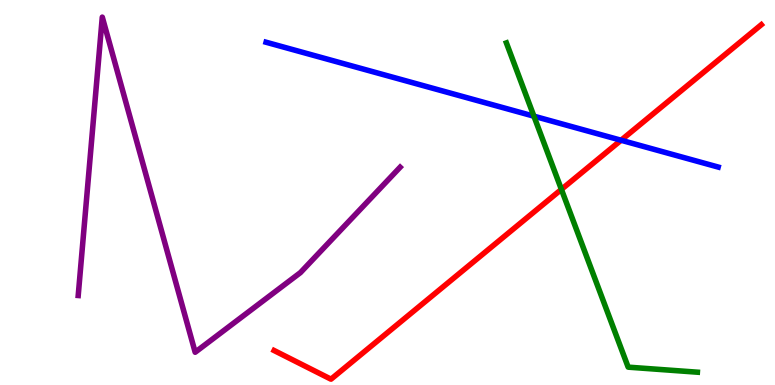[{'lines': ['blue', 'red'], 'intersections': [{'x': 8.01, 'y': 6.36}]}, {'lines': ['green', 'red'], 'intersections': [{'x': 7.24, 'y': 5.08}]}, {'lines': ['purple', 'red'], 'intersections': []}, {'lines': ['blue', 'green'], 'intersections': [{'x': 6.89, 'y': 6.98}]}, {'lines': ['blue', 'purple'], 'intersections': []}, {'lines': ['green', 'purple'], 'intersections': []}]